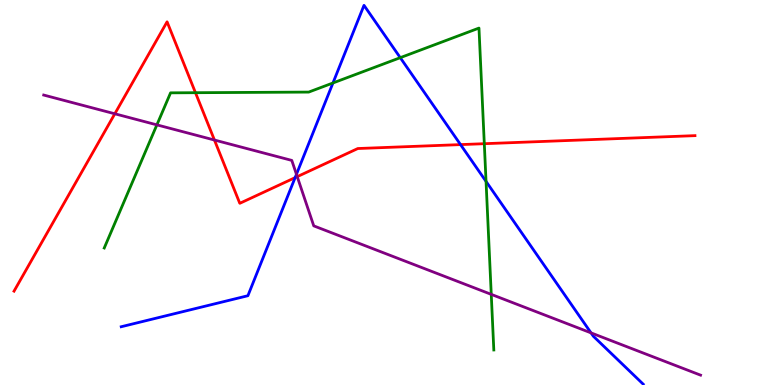[{'lines': ['blue', 'red'], 'intersections': [{'x': 3.81, 'y': 5.39}, {'x': 5.94, 'y': 6.24}]}, {'lines': ['green', 'red'], 'intersections': [{'x': 2.52, 'y': 7.59}, {'x': 6.25, 'y': 6.27}]}, {'lines': ['purple', 'red'], 'intersections': [{'x': 1.48, 'y': 7.04}, {'x': 2.77, 'y': 6.36}, {'x': 3.84, 'y': 5.41}]}, {'lines': ['blue', 'green'], 'intersections': [{'x': 4.3, 'y': 7.84}, {'x': 5.16, 'y': 8.5}, {'x': 6.27, 'y': 5.29}]}, {'lines': ['blue', 'purple'], 'intersections': [{'x': 3.83, 'y': 5.47}, {'x': 7.63, 'y': 1.35}]}, {'lines': ['green', 'purple'], 'intersections': [{'x': 2.02, 'y': 6.76}, {'x': 6.34, 'y': 2.35}]}]